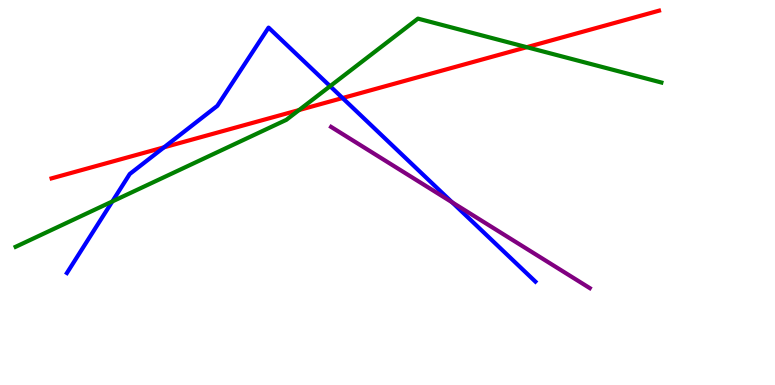[{'lines': ['blue', 'red'], 'intersections': [{'x': 2.12, 'y': 6.17}, {'x': 4.42, 'y': 7.45}]}, {'lines': ['green', 'red'], 'intersections': [{'x': 3.86, 'y': 7.14}, {'x': 6.8, 'y': 8.77}]}, {'lines': ['purple', 'red'], 'intersections': []}, {'lines': ['blue', 'green'], 'intersections': [{'x': 1.45, 'y': 4.77}, {'x': 4.26, 'y': 7.76}]}, {'lines': ['blue', 'purple'], 'intersections': [{'x': 5.83, 'y': 4.75}]}, {'lines': ['green', 'purple'], 'intersections': []}]